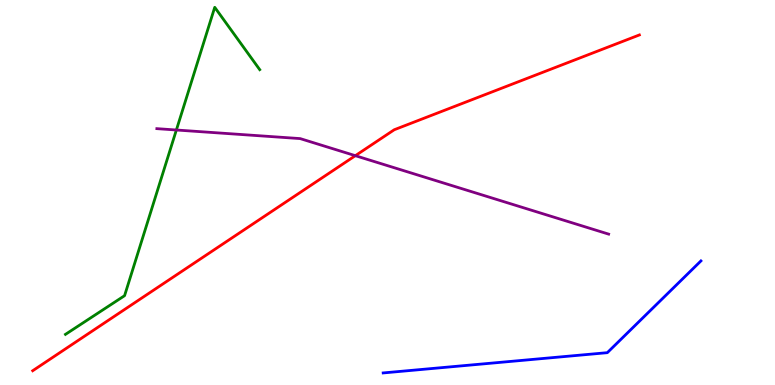[{'lines': ['blue', 'red'], 'intersections': []}, {'lines': ['green', 'red'], 'intersections': []}, {'lines': ['purple', 'red'], 'intersections': [{'x': 4.59, 'y': 5.96}]}, {'lines': ['blue', 'green'], 'intersections': []}, {'lines': ['blue', 'purple'], 'intersections': []}, {'lines': ['green', 'purple'], 'intersections': [{'x': 2.28, 'y': 6.62}]}]